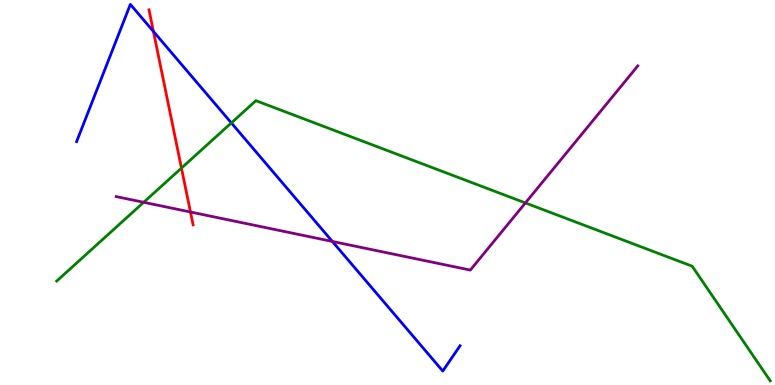[{'lines': ['blue', 'red'], 'intersections': [{'x': 1.98, 'y': 9.18}]}, {'lines': ['green', 'red'], 'intersections': [{'x': 2.34, 'y': 5.63}]}, {'lines': ['purple', 'red'], 'intersections': [{'x': 2.46, 'y': 4.49}]}, {'lines': ['blue', 'green'], 'intersections': [{'x': 2.99, 'y': 6.81}]}, {'lines': ['blue', 'purple'], 'intersections': [{'x': 4.29, 'y': 3.73}]}, {'lines': ['green', 'purple'], 'intersections': [{'x': 1.85, 'y': 4.75}, {'x': 6.78, 'y': 4.73}]}]